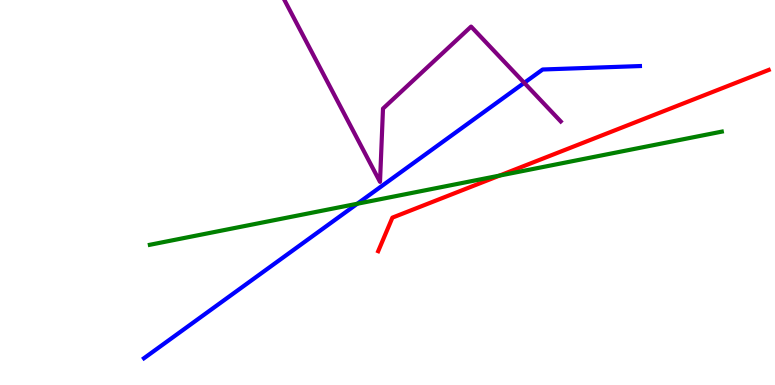[{'lines': ['blue', 'red'], 'intersections': []}, {'lines': ['green', 'red'], 'intersections': [{'x': 6.44, 'y': 5.44}]}, {'lines': ['purple', 'red'], 'intersections': []}, {'lines': ['blue', 'green'], 'intersections': [{'x': 4.61, 'y': 4.71}]}, {'lines': ['blue', 'purple'], 'intersections': [{'x': 6.76, 'y': 7.85}]}, {'lines': ['green', 'purple'], 'intersections': []}]